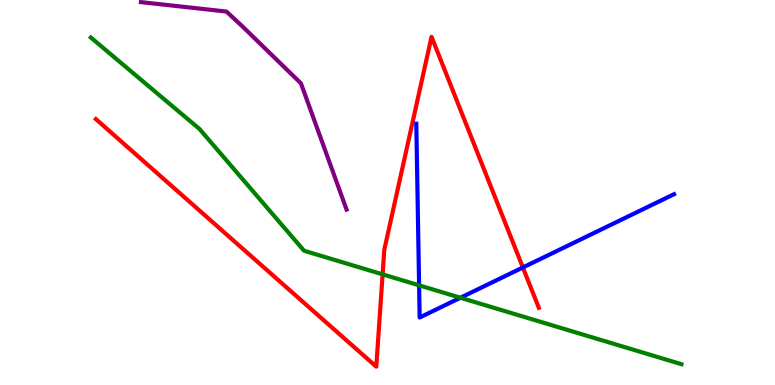[{'lines': ['blue', 'red'], 'intersections': [{'x': 6.75, 'y': 3.05}]}, {'lines': ['green', 'red'], 'intersections': [{'x': 4.94, 'y': 2.87}]}, {'lines': ['purple', 'red'], 'intersections': []}, {'lines': ['blue', 'green'], 'intersections': [{'x': 5.41, 'y': 2.59}, {'x': 5.94, 'y': 2.27}]}, {'lines': ['blue', 'purple'], 'intersections': []}, {'lines': ['green', 'purple'], 'intersections': []}]